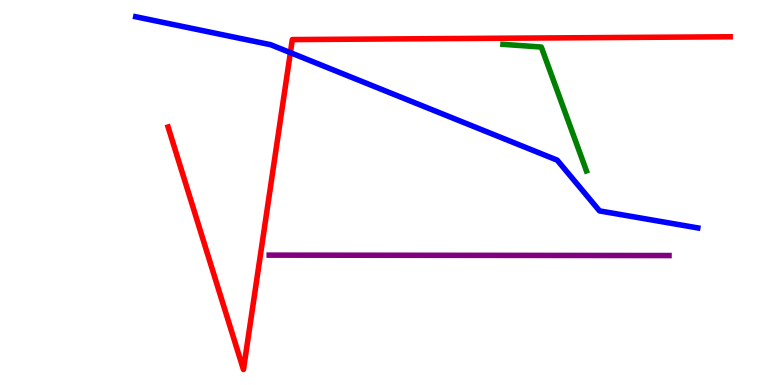[{'lines': ['blue', 'red'], 'intersections': [{'x': 3.75, 'y': 8.63}]}, {'lines': ['green', 'red'], 'intersections': []}, {'lines': ['purple', 'red'], 'intersections': []}, {'lines': ['blue', 'green'], 'intersections': []}, {'lines': ['blue', 'purple'], 'intersections': []}, {'lines': ['green', 'purple'], 'intersections': []}]